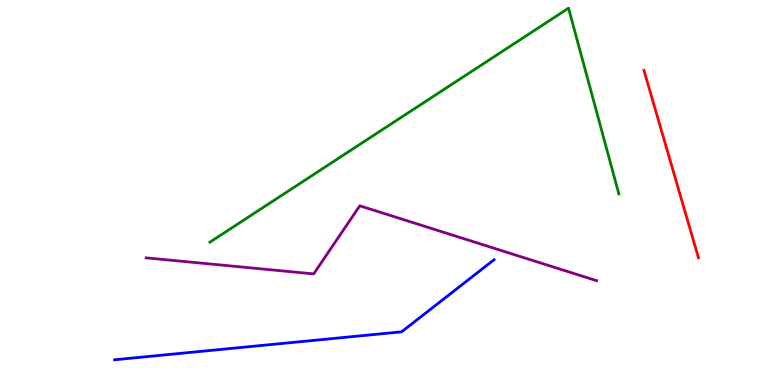[{'lines': ['blue', 'red'], 'intersections': []}, {'lines': ['green', 'red'], 'intersections': []}, {'lines': ['purple', 'red'], 'intersections': []}, {'lines': ['blue', 'green'], 'intersections': []}, {'lines': ['blue', 'purple'], 'intersections': []}, {'lines': ['green', 'purple'], 'intersections': []}]